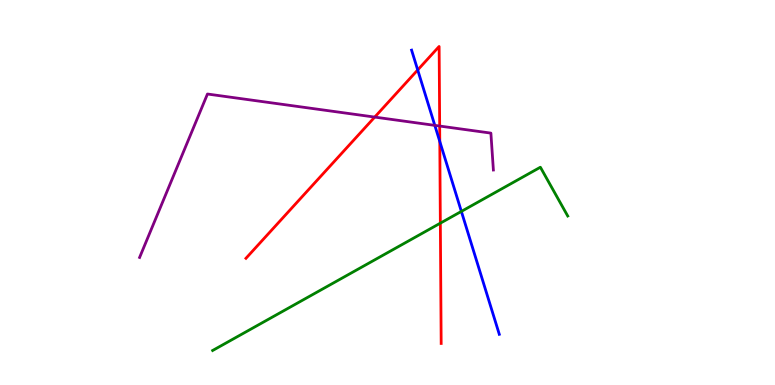[{'lines': ['blue', 'red'], 'intersections': [{'x': 5.39, 'y': 8.18}, {'x': 5.67, 'y': 6.33}]}, {'lines': ['green', 'red'], 'intersections': [{'x': 5.68, 'y': 4.2}]}, {'lines': ['purple', 'red'], 'intersections': [{'x': 4.84, 'y': 6.96}, {'x': 5.67, 'y': 6.73}]}, {'lines': ['blue', 'green'], 'intersections': [{'x': 5.95, 'y': 4.51}]}, {'lines': ['blue', 'purple'], 'intersections': [{'x': 5.61, 'y': 6.74}]}, {'lines': ['green', 'purple'], 'intersections': []}]